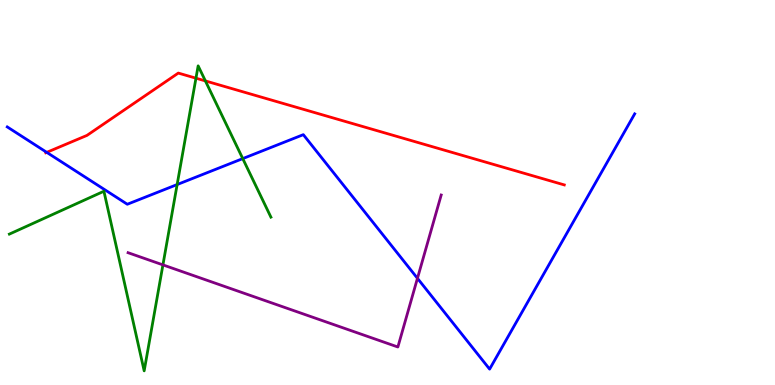[{'lines': ['blue', 'red'], 'intersections': [{'x': 0.603, 'y': 6.04}]}, {'lines': ['green', 'red'], 'intersections': [{'x': 2.53, 'y': 7.97}, {'x': 2.65, 'y': 7.9}]}, {'lines': ['purple', 'red'], 'intersections': []}, {'lines': ['blue', 'green'], 'intersections': [{'x': 2.29, 'y': 5.21}, {'x': 3.13, 'y': 5.88}]}, {'lines': ['blue', 'purple'], 'intersections': [{'x': 5.39, 'y': 2.77}]}, {'lines': ['green', 'purple'], 'intersections': [{'x': 2.1, 'y': 3.12}]}]